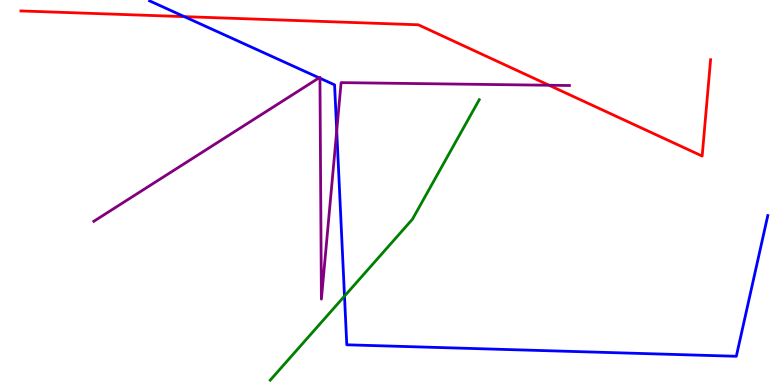[{'lines': ['blue', 'red'], 'intersections': [{'x': 2.38, 'y': 9.57}]}, {'lines': ['green', 'red'], 'intersections': []}, {'lines': ['purple', 'red'], 'intersections': [{'x': 7.08, 'y': 7.79}]}, {'lines': ['blue', 'green'], 'intersections': [{'x': 4.45, 'y': 2.31}]}, {'lines': ['blue', 'purple'], 'intersections': [{'x': 4.12, 'y': 7.98}, {'x': 4.13, 'y': 7.97}, {'x': 4.34, 'y': 6.6}]}, {'lines': ['green', 'purple'], 'intersections': []}]